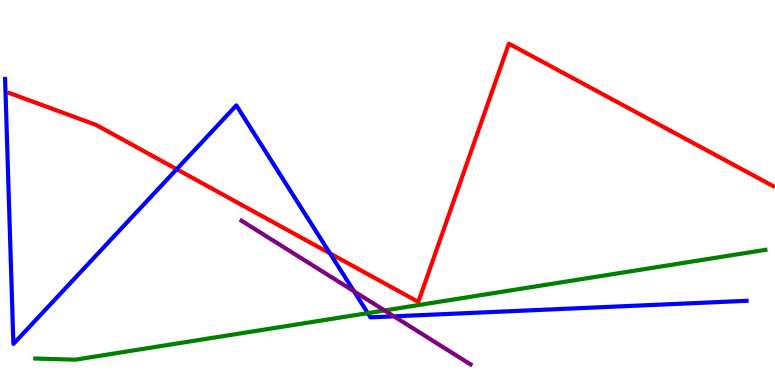[{'lines': ['blue', 'red'], 'intersections': [{'x': 2.28, 'y': 5.6}, {'x': 4.26, 'y': 3.42}]}, {'lines': ['green', 'red'], 'intersections': []}, {'lines': ['purple', 'red'], 'intersections': []}, {'lines': ['blue', 'green'], 'intersections': [{'x': 4.75, 'y': 1.87}]}, {'lines': ['blue', 'purple'], 'intersections': [{'x': 4.57, 'y': 2.43}, {'x': 5.08, 'y': 1.78}]}, {'lines': ['green', 'purple'], 'intersections': [{'x': 4.96, 'y': 1.94}]}]